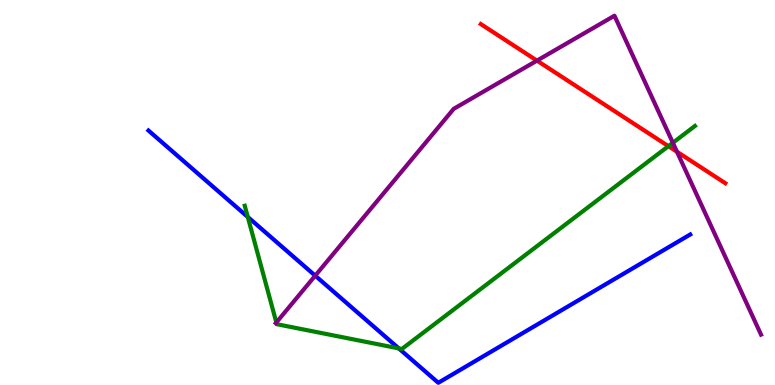[{'lines': ['blue', 'red'], 'intersections': []}, {'lines': ['green', 'red'], 'intersections': [{'x': 8.62, 'y': 6.2}]}, {'lines': ['purple', 'red'], 'intersections': [{'x': 6.93, 'y': 8.43}, {'x': 8.74, 'y': 6.06}]}, {'lines': ['blue', 'green'], 'intersections': [{'x': 3.2, 'y': 4.36}, {'x': 5.15, 'y': 0.951}]}, {'lines': ['blue', 'purple'], 'intersections': [{'x': 4.07, 'y': 2.84}]}, {'lines': ['green', 'purple'], 'intersections': [{'x': 3.57, 'y': 1.62}, {'x': 8.68, 'y': 6.29}]}]